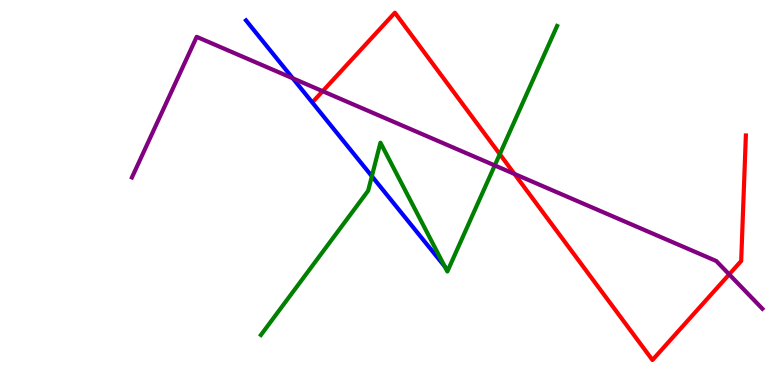[{'lines': ['blue', 'red'], 'intersections': []}, {'lines': ['green', 'red'], 'intersections': [{'x': 6.45, 'y': 6.0}]}, {'lines': ['purple', 'red'], 'intersections': [{'x': 4.16, 'y': 7.63}, {'x': 6.64, 'y': 5.48}, {'x': 9.41, 'y': 2.87}]}, {'lines': ['blue', 'green'], 'intersections': [{'x': 4.8, 'y': 5.42}, {'x': 5.74, 'y': 3.08}]}, {'lines': ['blue', 'purple'], 'intersections': [{'x': 3.78, 'y': 7.97}]}, {'lines': ['green', 'purple'], 'intersections': [{'x': 6.38, 'y': 5.7}]}]